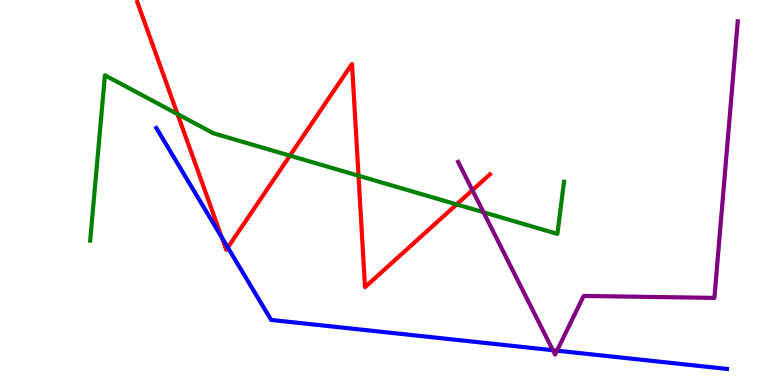[{'lines': ['blue', 'red'], 'intersections': [{'x': 2.86, 'y': 3.84}, {'x': 2.94, 'y': 3.57}]}, {'lines': ['green', 'red'], 'intersections': [{'x': 2.29, 'y': 7.04}, {'x': 3.74, 'y': 5.96}, {'x': 4.63, 'y': 5.44}, {'x': 5.89, 'y': 4.69}]}, {'lines': ['purple', 'red'], 'intersections': [{'x': 6.1, 'y': 5.06}]}, {'lines': ['blue', 'green'], 'intersections': []}, {'lines': ['blue', 'purple'], 'intersections': [{'x': 7.13, 'y': 0.904}, {'x': 7.19, 'y': 0.892}]}, {'lines': ['green', 'purple'], 'intersections': [{'x': 6.24, 'y': 4.49}]}]